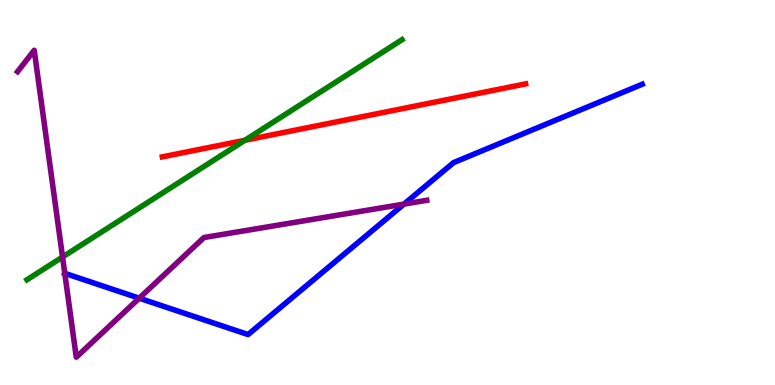[{'lines': ['blue', 'red'], 'intersections': []}, {'lines': ['green', 'red'], 'intersections': [{'x': 3.16, 'y': 6.36}]}, {'lines': ['purple', 'red'], 'intersections': []}, {'lines': ['blue', 'green'], 'intersections': []}, {'lines': ['blue', 'purple'], 'intersections': [{'x': 0.836, 'y': 2.9}, {'x': 1.8, 'y': 2.25}, {'x': 5.21, 'y': 4.7}]}, {'lines': ['green', 'purple'], 'intersections': [{'x': 0.807, 'y': 3.32}]}]